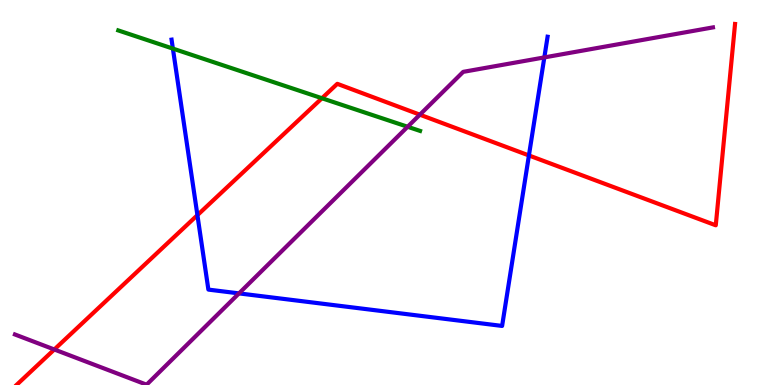[{'lines': ['blue', 'red'], 'intersections': [{'x': 2.55, 'y': 4.41}, {'x': 6.82, 'y': 5.96}]}, {'lines': ['green', 'red'], 'intersections': [{'x': 4.15, 'y': 7.45}]}, {'lines': ['purple', 'red'], 'intersections': [{'x': 0.701, 'y': 0.922}, {'x': 5.42, 'y': 7.02}]}, {'lines': ['blue', 'green'], 'intersections': [{'x': 2.23, 'y': 8.74}]}, {'lines': ['blue', 'purple'], 'intersections': [{'x': 3.08, 'y': 2.38}, {'x': 7.02, 'y': 8.51}]}, {'lines': ['green', 'purple'], 'intersections': [{'x': 5.26, 'y': 6.71}]}]